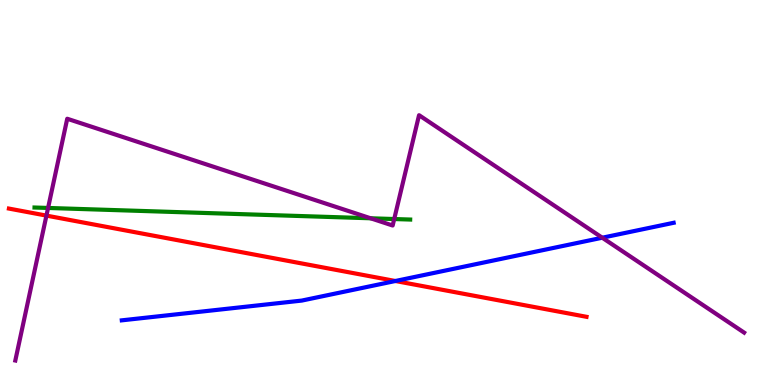[{'lines': ['blue', 'red'], 'intersections': [{'x': 5.1, 'y': 2.7}]}, {'lines': ['green', 'red'], 'intersections': []}, {'lines': ['purple', 'red'], 'intersections': [{'x': 0.599, 'y': 4.4}]}, {'lines': ['blue', 'green'], 'intersections': []}, {'lines': ['blue', 'purple'], 'intersections': [{'x': 7.77, 'y': 3.83}]}, {'lines': ['green', 'purple'], 'intersections': [{'x': 0.62, 'y': 4.6}, {'x': 4.78, 'y': 4.33}, {'x': 5.09, 'y': 4.31}]}]